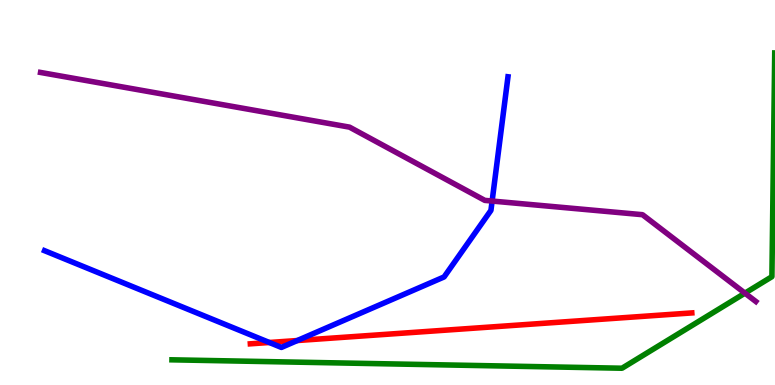[{'lines': ['blue', 'red'], 'intersections': [{'x': 3.48, 'y': 1.1}, {'x': 3.84, 'y': 1.15}]}, {'lines': ['green', 'red'], 'intersections': []}, {'lines': ['purple', 'red'], 'intersections': []}, {'lines': ['blue', 'green'], 'intersections': []}, {'lines': ['blue', 'purple'], 'intersections': [{'x': 6.35, 'y': 4.78}]}, {'lines': ['green', 'purple'], 'intersections': [{'x': 9.61, 'y': 2.39}]}]